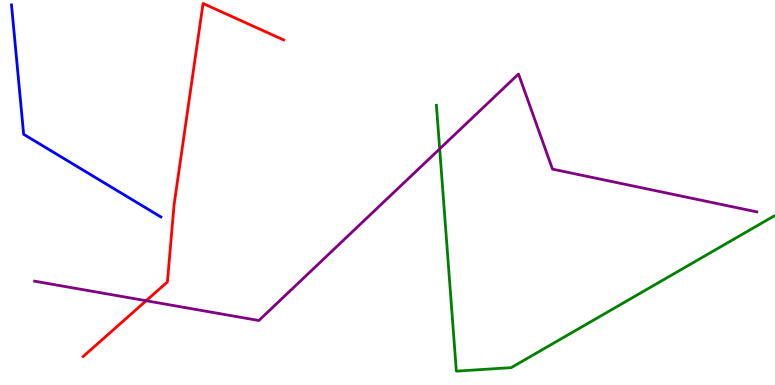[{'lines': ['blue', 'red'], 'intersections': []}, {'lines': ['green', 'red'], 'intersections': []}, {'lines': ['purple', 'red'], 'intersections': [{'x': 1.89, 'y': 2.19}]}, {'lines': ['blue', 'green'], 'intersections': []}, {'lines': ['blue', 'purple'], 'intersections': []}, {'lines': ['green', 'purple'], 'intersections': [{'x': 5.67, 'y': 6.13}]}]